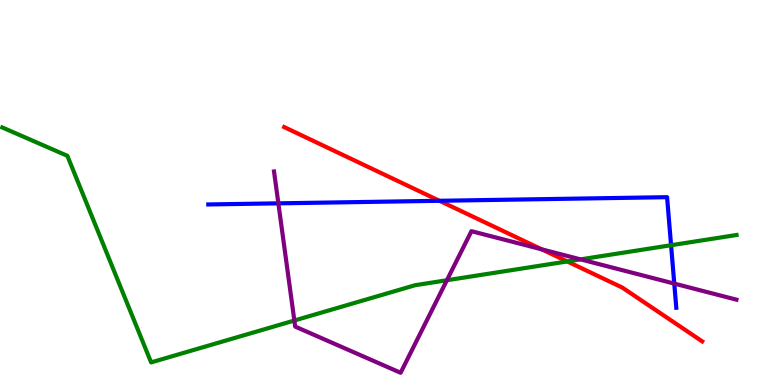[{'lines': ['blue', 'red'], 'intersections': [{'x': 5.67, 'y': 4.78}]}, {'lines': ['green', 'red'], 'intersections': [{'x': 7.32, 'y': 3.21}]}, {'lines': ['purple', 'red'], 'intersections': [{'x': 6.99, 'y': 3.52}]}, {'lines': ['blue', 'green'], 'intersections': [{'x': 8.66, 'y': 3.63}]}, {'lines': ['blue', 'purple'], 'intersections': [{'x': 3.59, 'y': 4.72}, {'x': 8.7, 'y': 2.63}]}, {'lines': ['green', 'purple'], 'intersections': [{'x': 3.8, 'y': 1.67}, {'x': 5.77, 'y': 2.72}, {'x': 7.49, 'y': 3.26}]}]